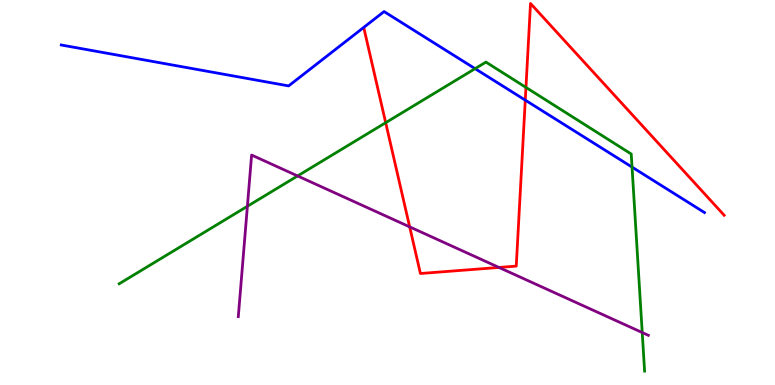[{'lines': ['blue', 'red'], 'intersections': [{'x': 6.78, 'y': 7.4}]}, {'lines': ['green', 'red'], 'intersections': [{'x': 4.98, 'y': 6.81}, {'x': 6.79, 'y': 7.73}]}, {'lines': ['purple', 'red'], 'intersections': [{'x': 5.29, 'y': 4.11}, {'x': 6.44, 'y': 3.05}]}, {'lines': ['blue', 'green'], 'intersections': [{'x': 6.13, 'y': 8.22}, {'x': 8.16, 'y': 5.66}]}, {'lines': ['blue', 'purple'], 'intersections': []}, {'lines': ['green', 'purple'], 'intersections': [{'x': 3.19, 'y': 4.64}, {'x': 3.84, 'y': 5.43}, {'x': 8.29, 'y': 1.36}]}]